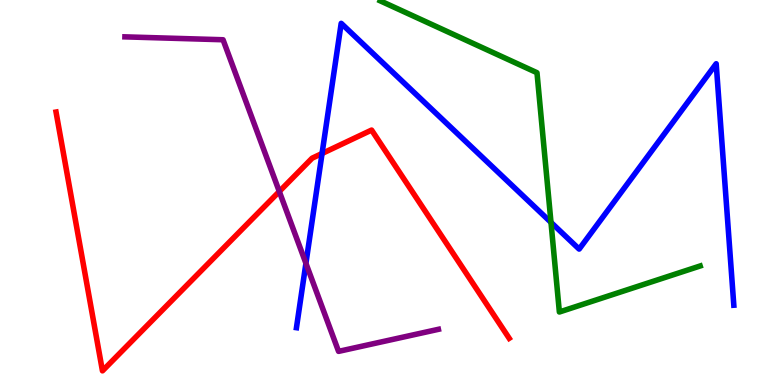[{'lines': ['blue', 'red'], 'intersections': [{'x': 4.16, 'y': 6.01}]}, {'lines': ['green', 'red'], 'intersections': []}, {'lines': ['purple', 'red'], 'intersections': [{'x': 3.6, 'y': 5.03}]}, {'lines': ['blue', 'green'], 'intersections': [{'x': 7.11, 'y': 4.22}]}, {'lines': ['blue', 'purple'], 'intersections': [{'x': 3.95, 'y': 3.16}]}, {'lines': ['green', 'purple'], 'intersections': []}]